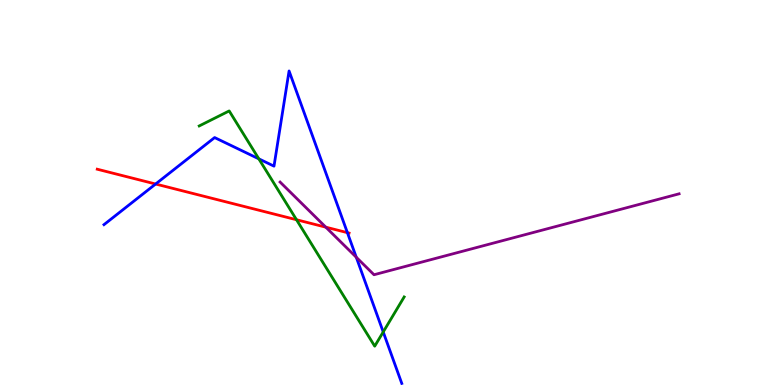[{'lines': ['blue', 'red'], 'intersections': [{'x': 2.01, 'y': 5.22}, {'x': 4.48, 'y': 3.96}]}, {'lines': ['green', 'red'], 'intersections': [{'x': 3.83, 'y': 4.29}]}, {'lines': ['purple', 'red'], 'intersections': [{'x': 4.2, 'y': 4.1}]}, {'lines': ['blue', 'green'], 'intersections': [{'x': 3.34, 'y': 5.87}, {'x': 4.94, 'y': 1.38}]}, {'lines': ['blue', 'purple'], 'intersections': [{'x': 4.6, 'y': 3.32}]}, {'lines': ['green', 'purple'], 'intersections': []}]